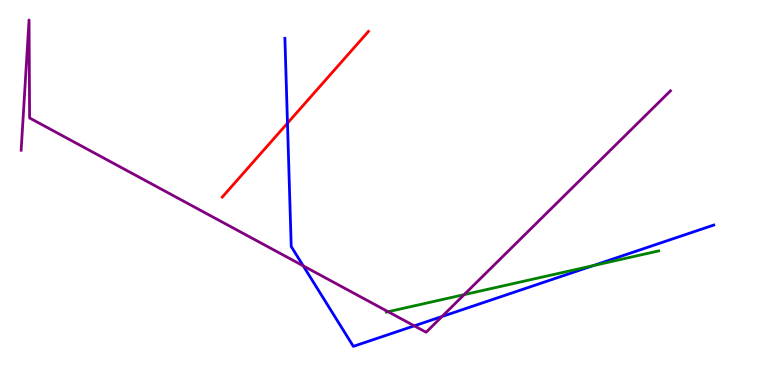[{'lines': ['blue', 'red'], 'intersections': [{'x': 3.71, 'y': 6.8}]}, {'lines': ['green', 'red'], 'intersections': []}, {'lines': ['purple', 'red'], 'intersections': []}, {'lines': ['blue', 'green'], 'intersections': [{'x': 7.66, 'y': 3.1}]}, {'lines': ['blue', 'purple'], 'intersections': [{'x': 3.91, 'y': 3.09}, {'x': 5.35, 'y': 1.54}, {'x': 5.7, 'y': 1.78}]}, {'lines': ['green', 'purple'], 'intersections': [{'x': 5.01, 'y': 1.9}, {'x': 5.99, 'y': 2.35}]}]